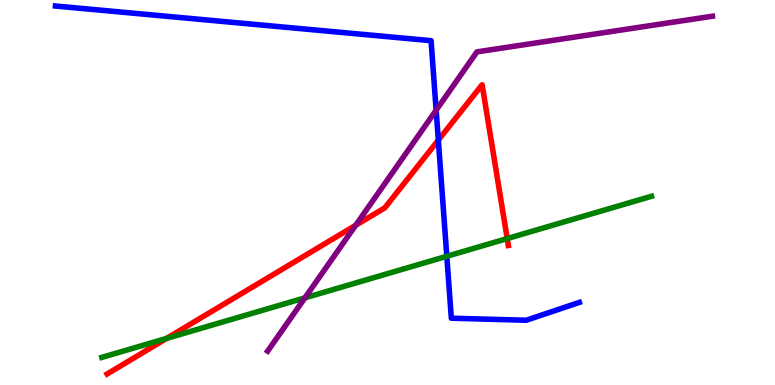[{'lines': ['blue', 'red'], 'intersections': [{'x': 5.66, 'y': 6.36}]}, {'lines': ['green', 'red'], 'intersections': [{'x': 2.15, 'y': 1.21}, {'x': 6.54, 'y': 3.8}]}, {'lines': ['purple', 'red'], 'intersections': [{'x': 4.59, 'y': 4.15}]}, {'lines': ['blue', 'green'], 'intersections': [{'x': 5.77, 'y': 3.34}]}, {'lines': ['blue', 'purple'], 'intersections': [{'x': 5.63, 'y': 7.14}]}, {'lines': ['green', 'purple'], 'intersections': [{'x': 3.93, 'y': 2.26}]}]